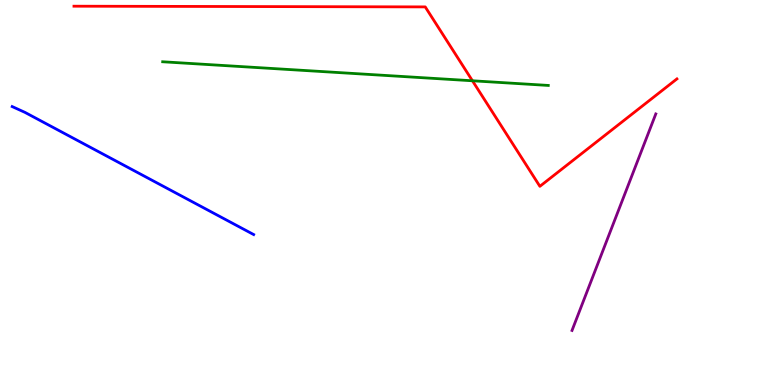[{'lines': ['blue', 'red'], 'intersections': []}, {'lines': ['green', 'red'], 'intersections': [{'x': 6.1, 'y': 7.9}]}, {'lines': ['purple', 'red'], 'intersections': []}, {'lines': ['blue', 'green'], 'intersections': []}, {'lines': ['blue', 'purple'], 'intersections': []}, {'lines': ['green', 'purple'], 'intersections': []}]